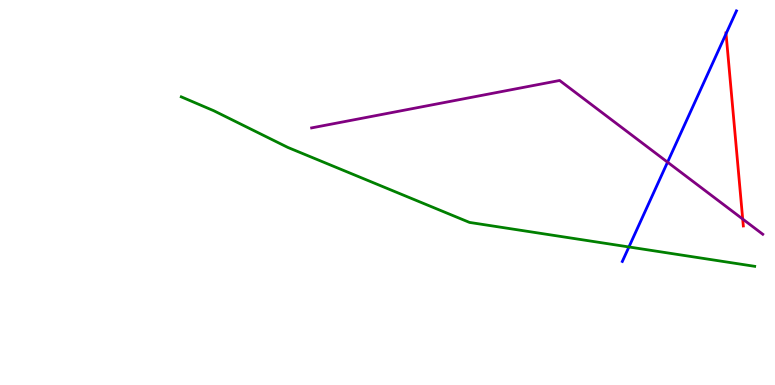[{'lines': ['blue', 'red'], 'intersections': [{'x': 9.37, 'y': 9.12}]}, {'lines': ['green', 'red'], 'intersections': []}, {'lines': ['purple', 'red'], 'intersections': [{'x': 9.58, 'y': 4.31}]}, {'lines': ['blue', 'green'], 'intersections': [{'x': 8.12, 'y': 3.59}]}, {'lines': ['blue', 'purple'], 'intersections': [{'x': 8.61, 'y': 5.79}]}, {'lines': ['green', 'purple'], 'intersections': []}]